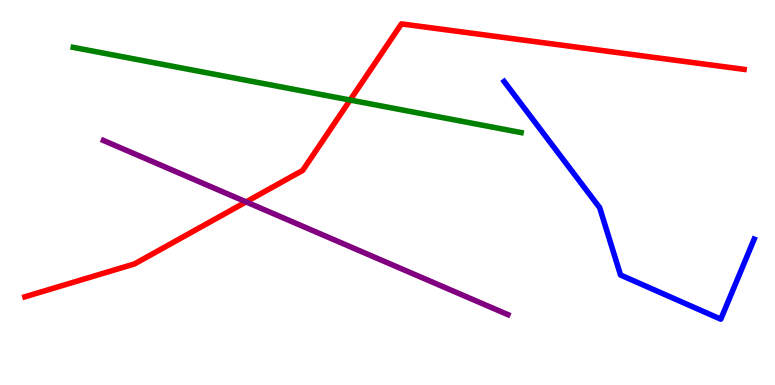[{'lines': ['blue', 'red'], 'intersections': []}, {'lines': ['green', 'red'], 'intersections': [{'x': 4.52, 'y': 7.4}]}, {'lines': ['purple', 'red'], 'intersections': [{'x': 3.18, 'y': 4.76}]}, {'lines': ['blue', 'green'], 'intersections': []}, {'lines': ['blue', 'purple'], 'intersections': []}, {'lines': ['green', 'purple'], 'intersections': []}]